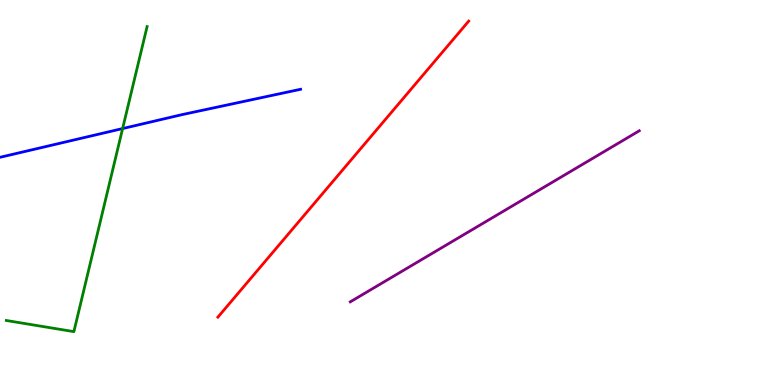[{'lines': ['blue', 'red'], 'intersections': []}, {'lines': ['green', 'red'], 'intersections': []}, {'lines': ['purple', 'red'], 'intersections': []}, {'lines': ['blue', 'green'], 'intersections': [{'x': 1.58, 'y': 6.66}]}, {'lines': ['blue', 'purple'], 'intersections': []}, {'lines': ['green', 'purple'], 'intersections': []}]